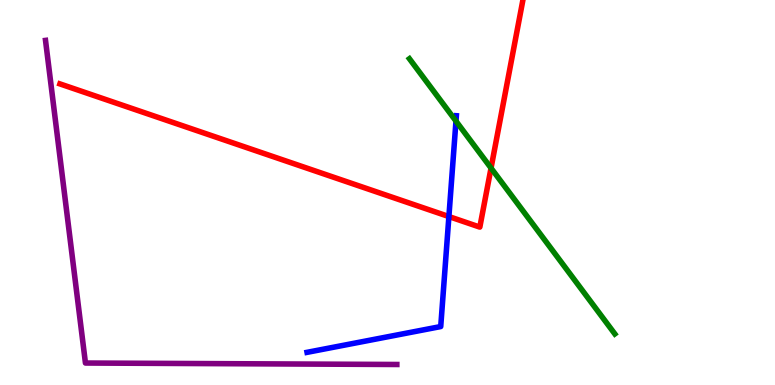[{'lines': ['blue', 'red'], 'intersections': [{'x': 5.79, 'y': 4.38}]}, {'lines': ['green', 'red'], 'intersections': [{'x': 6.34, 'y': 5.63}]}, {'lines': ['purple', 'red'], 'intersections': []}, {'lines': ['blue', 'green'], 'intersections': [{'x': 5.88, 'y': 6.85}]}, {'lines': ['blue', 'purple'], 'intersections': []}, {'lines': ['green', 'purple'], 'intersections': []}]